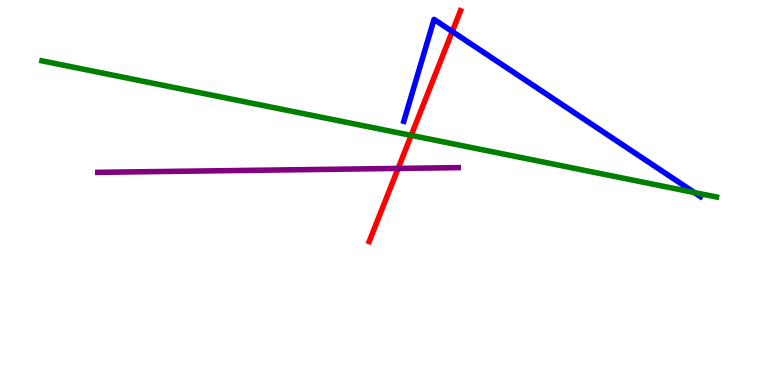[{'lines': ['blue', 'red'], 'intersections': [{'x': 5.84, 'y': 9.18}]}, {'lines': ['green', 'red'], 'intersections': [{'x': 5.31, 'y': 6.48}]}, {'lines': ['purple', 'red'], 'intersections': [{'x': 5.14, 'y': 5.63}]}, {'lines': ['blue', 'green'], 'intersections': [{'x': 8.96, 'y': 5.0}]}, {'lines': ['blue', 'purple'], 'intersections': []}, {'lines': ['green', 'purple'], 'intersections': []}]